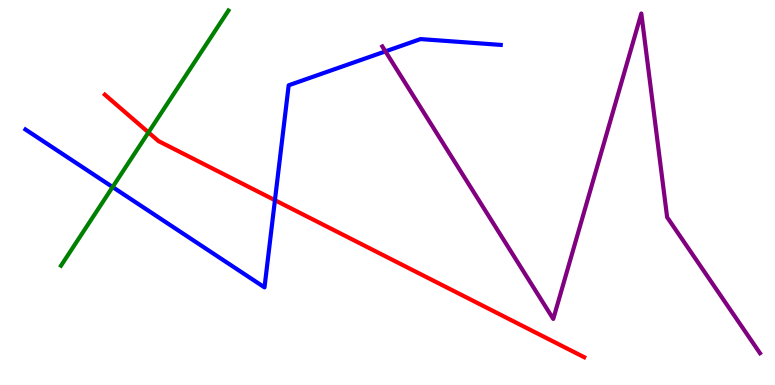[{'lines': ['blue', 'red'], 'intersections': [{'x': 3.55, 'y': 4.8}]}, {'lines': ['green', 'red'], 'intersections': [{'x': 1.92, 'y': 6.56}]}, {'lines': ['purple', 'red'], 'intersections': []}, {'lines': ['blue', 'green'], 'intersections': [{'x': 1.45, 'y': 5.14}]}, {'lines': ['blue', 'purple'], 'intersections': [{'x': 4.97, 'y': 8.67}]}, {'lines': ['green', 'purple'], 'intersections': []}]